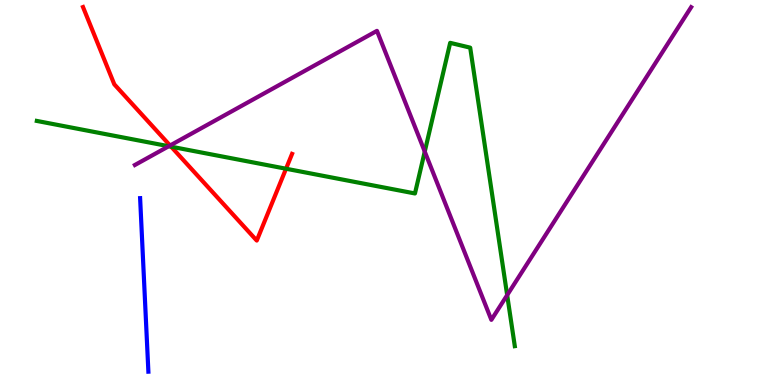[{'lines': ['blue', 'red'], 'intersections': []}, {'lines': ['green', 'red'], 'intersections': [{'x': 2.21, 'y': 6.19}, {'x': 3.69, 'y': 5.62}]}, {'lines': ['purple', 'red'], 'intersections': [{'x': 2.19, 'y': 6.22}]}, {'lines': ['blue', 'green'], 'intersections': []}, {'lines': ['blue', 'purple'], 'intersections': []}, {'lines': ['green', 'purple'], 'intersections': [{'x': 2.18, 'y': 6.2}, {'x': 5.48, 'y': 6.06}, {'x': 6.54, 'y': 2.34}]}]